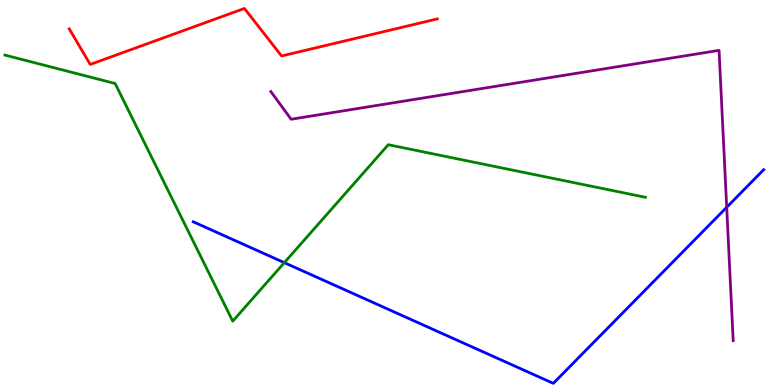[{'lines': ['blue', 'red'], 'intersections': []}, {'lines': ['green', 'red'], 'intersections': []}, {'lines': ['purple', 'red'], 'intersections': []}, {'lines': ['blue', 'green'], 'intersections': [{'x': 3.67, 'y': 3.18}]}, {'lines': ['blue', 'purple'], 'intersections': [{'x': 9.38, 'y': 4.62}]}, {'lines': ['green', 'purple'], 'intersections': []}]